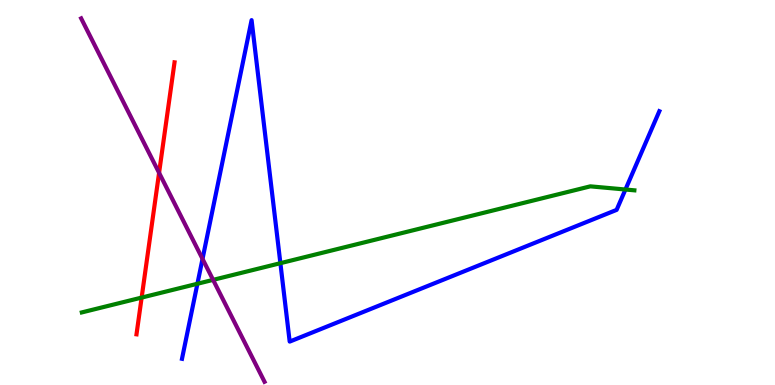[{'lines': ['blue', 'red'], 'intersections': []}, {'lines': ['green', 'red'], 'intersections': [{'x': 1.83, 'y': 2.27}]}, {'lines': ['purple', 'red'], 'intersections': [{'x': 2.05, 'y': 5.51}]}, {'lines': ['blue', 'green'], 'intersections': [{'x': 2.55, 'y': 2.63}, {'x': 3.62, 'y': 3.16}, {'x': 8.07, 'y': 5.08}]}, {'lines': ['blue', 'purple'], 'intersections': [{'x': 2.61, 'y': 3.28}]}, {'lines': ['green', 'purple'], 'intersections': [{'x': 2.75, 'y': 2.73}]}]